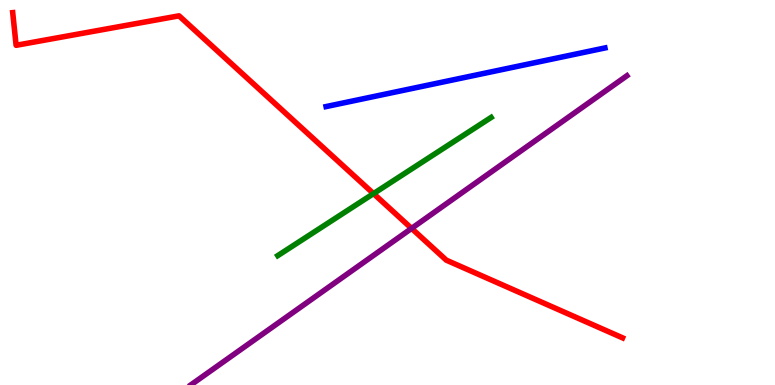[{'lines': ['blue', 'red'], 'intersections': []}, {'lines': ['green', 'red'], 'intersections': [{'x': 4.82, 'y': 4.97}]}, {'lines': ['purple', 'red'], 'intersections': [{'x': 5.31, 'y': 4.07}]}, {'lines': ['blue', 'green'], 'intersections': []}, {'lines': ['blue', 'purple'], 'intersections': []}, {'lines': ['green', 'purple'], 'intersections': []}]